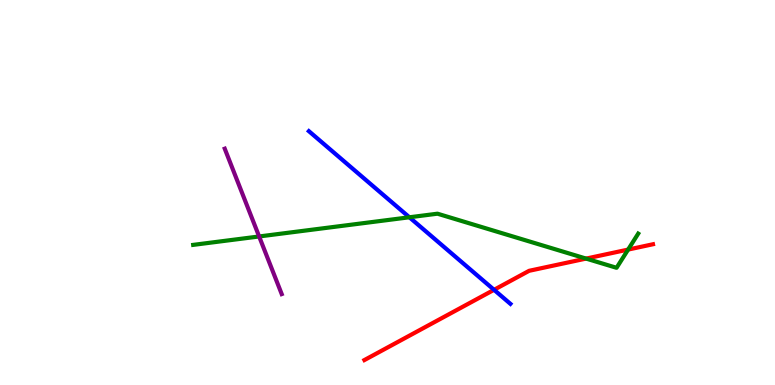[{'lines': ['blue', 'red'], 'intersections': [{'x': 6.37, 'y': 2.47}]}, {'lines': ['green', 'red'], 'intersections': [{'x': 7.56, 'y': 3.28}, {'x': 8.1, 'y': 3.52}]}, {'lines': ['purple', 'red'], 'intersections': []}, {'lines': ['blue', 'green'], 'intersections': [{'x': 5.28, 'y': 4.36}]}, {'lines': ['blue', 'purple'], 'intersections': []}, {'lines': ['green', 'purple'], 'intersections': [{'x': 3.34, 'y': 3.86}]}]